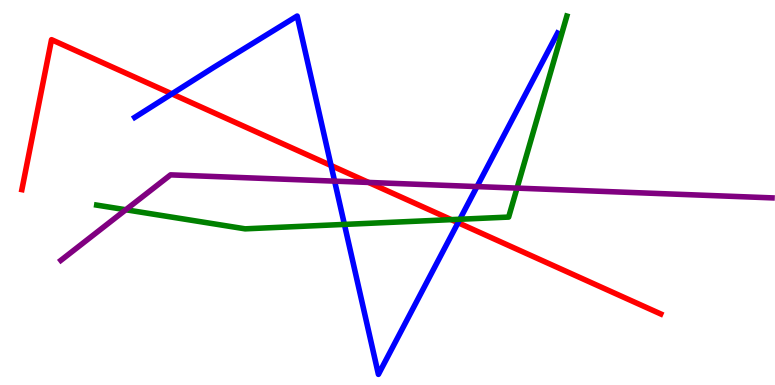[{'lines': ['blue', 'red'], 'intersections': [{'x': 2.22, 'y': 7.56}, {'x': 4.27, 'y': 5.7}, {'x': 5.91, 'y': 4.22}]}, {'lines': ['green', 'red'], 'intersections': [{'x': 5.82, 'y': 4.3}]}, {'lines': ['purple', 'red'], 'intersections': [{'x': 4.76, 'y': 5.26}]}, {'lines': ['blue', 'green'], 'intersections': [{'x': 4.44, 'y': 4.17}, {'x': 5.93, 'y': 4.31}]}, {'lines': ['blue', 'purple'], 'intersections': [{'x': 4.32, 'y': 5.3}, {'x': 6.15, 'y': 5.15}]}, {'lines': ['green', 'purple'], 'intersections': [{'x': 1.62, 'y': 4.55}, {'x': 6.67, 'y': 5.11}]}]